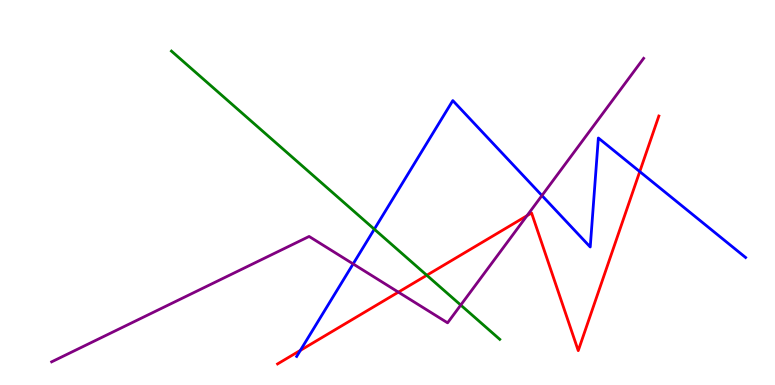[{'lines': ['blue', 'red'], 'intersections': [{'x': 3.88, 'y': 0.899}, {'x': 8.25, 'y': 5.54}]}, {'lines': ['green', 'red'], 'intersections': [{'x': 5.51, 'y': 2.85}]}, {'lines': ['purple', 'red'], 'intersections': [{'x': 5.14, 'y': 2.41}, {'x': 6.8, 'y': 4.4}]}, {'lines': ['blue', 'green'], 'intersections': [{'x': 4.83, 'y': 4.05}]}, {'lines': ['blue', 'purple'], 'intersections': [{'x': 4.56, 'y': 3.14}, {'x': 6.99, 'y': 4.92}]}, {'lines': ['green', 'purple'], 'intersections': [{'x': 5.95, 'y': 2.08}]}]